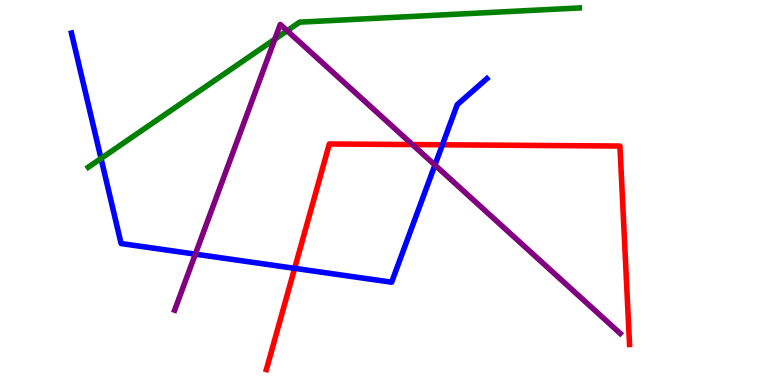[{'lines': ['blue', 'red'], 'intersections': [{'x': 3.8, 'y': 3.03}, {'x': 5.71, 'y': 6.24}]}, {'lines': ['green', 'red'], 'intersections': []}, {'lines': ['purple', 'red'], 'intersections': [{'x': 5.32, 'y': 6.25}]}, {'lines': ['blue', 'green'], 'intersections': [{'x': 1.3, 'y': 5.88}]}, {'lines': ['blue', 'purple'], 'intersections': [{'x': 2.52, 'y': 3.4}, {'x': 5.61, 'y': 5.71}]}, {'lines': ['green', 'purple'], 'intersections': [{'x': 3.55, 'y': 8.98}, {'x': 3.71, 'y': 9.2}]}]